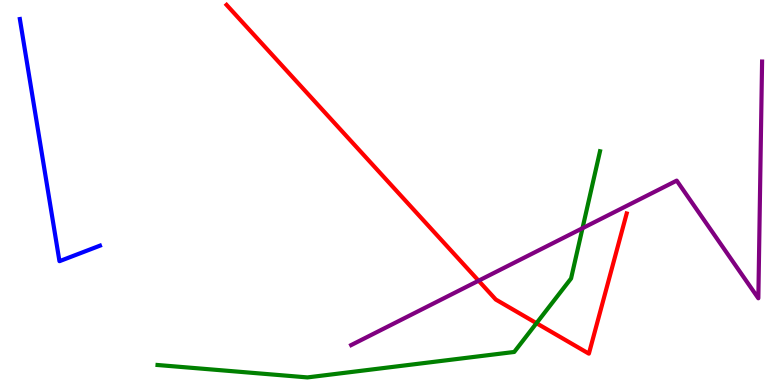[{'lines': ['blue', 'red'], 'intersections': []}, {'lines': ['green', 'red'], 'intersections': [{'x': 6.92, 'y': 1.61}]}, {'lines': ['purple', 'red'], 'intersections': [{'x': 6.18, 'y': 2.71}]}, {'lines': ['blue', 'green'], 'intersections': []}, {'lines': ['blue', 'purple'], 'intersections': []}, {'lines': ['green', 'purple'], 'intersections': [{'x': 7.52, 'y': 4.07}]}]